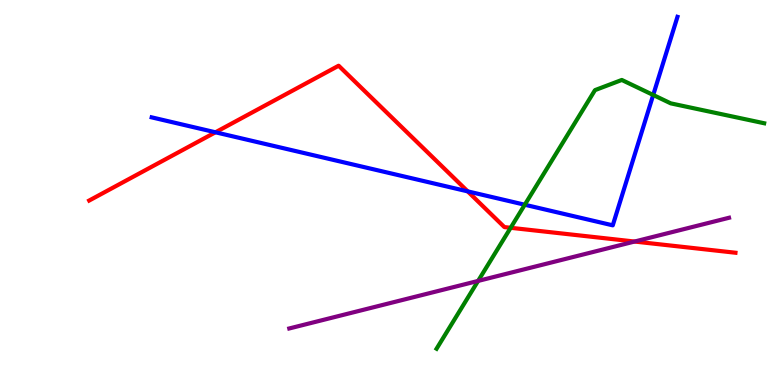[{'lines': ['blue', 'red'], 'intersections': [{'x': 2.78, 'y': 6.56}, {'x': 6.03, 'y': 5.03}]}, {'lines': ['green', 'red'], 'intersections': [{'x': 6.59, 'y': 4.08}]}, {'lines': ['purple', 'red'], 'intersections': [{'x': 8.19, 'y': 3.73}]}, {'lines': ['blue', 'green'], 'intersections': [{'x': 6.77, 'y': 4.68}, {'x': 8.43, 'y': 7.53}]}, {'lines': ['blue', 'purple'], 'intersections': []}, {'lines': ['green', 'purple'], 'intersections': [{'x': 6.17, 'y': 2.7}]}]